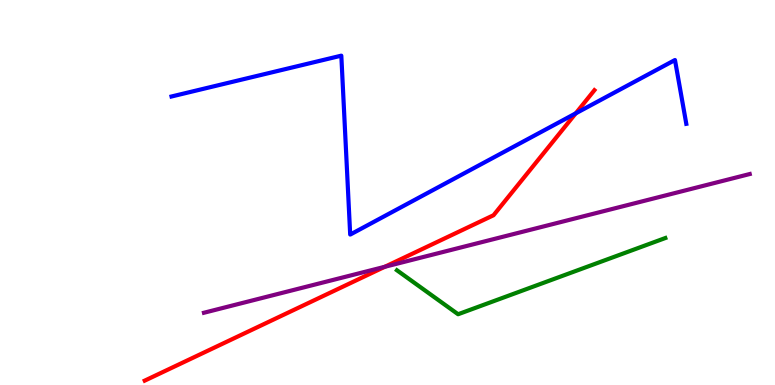[{'lines': ['blue', 'red'], 'intersections': [{'x': 7.43, 'y': 7.06}]}, {'lines': ['green', 'red'], 'intersections': []}, {'lines': ['purple', 'red'], 'intersections': [{'x': 4.97, 'y': 3.07}]}, {'lines': ['blue', 'green'], 'intersections': []}, {'lines': ['blue', 'purple'], 'intersections': []}, {'lines': ['green', 'purple'], 'intersections': []}]